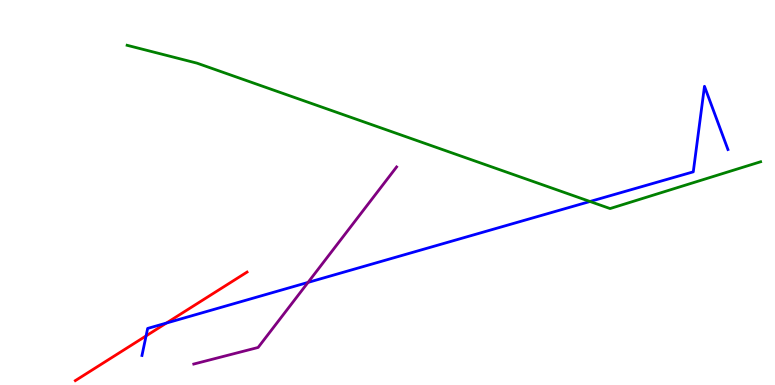[{'lines': ['blue', 'red'], 'intersections': [{'x': 1.88, 'y': 1.28}, {'x': 2.15, 'y': 1.61}]}, {'lines': ['green', 'red'], 'intersections': []}, {'lines': ['purple', 'red'], 'intersections': []}, {'lines': ['blue', 'green'], 'intersections': [{'x': 7.61, 'y': 4.77}]}, {'lines': ['blue', 'purple'], 'intersections': [{'x': 3.97, 'y': 2.66}]}, {'lines': ['green', 'purple'], 'intersections': []}]